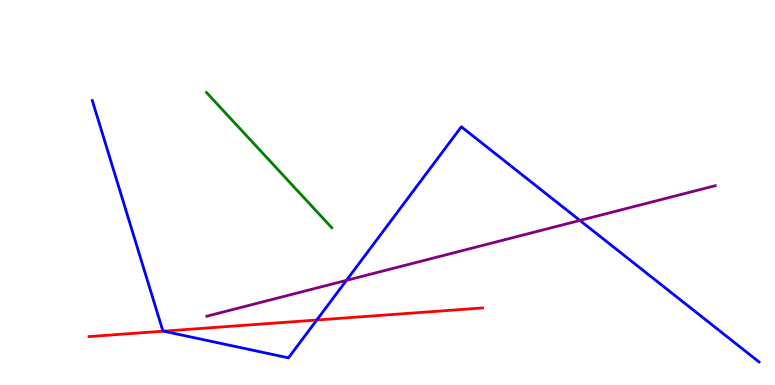[{'lines': ['blue', 'red'], 'intersections': [{'x': 2.11, 'y': 1.4}, {'x': 4.09, 'y': 1.69}]}, {'lines': ['green', 'red'], 'intersections': []}, {'lines': ['purple', 'red'], 'intersections': []}, {'lines': ['blue', 'green'], 'intersections': []}, {'lines': ['blue', 'purple'], 'intersections': [{'x': 4.47, 'y': 2.72}, {'x': 7.48, 'y': 4.27}]}, {'lines': ['green', 'purple'], 'intersections': []}]